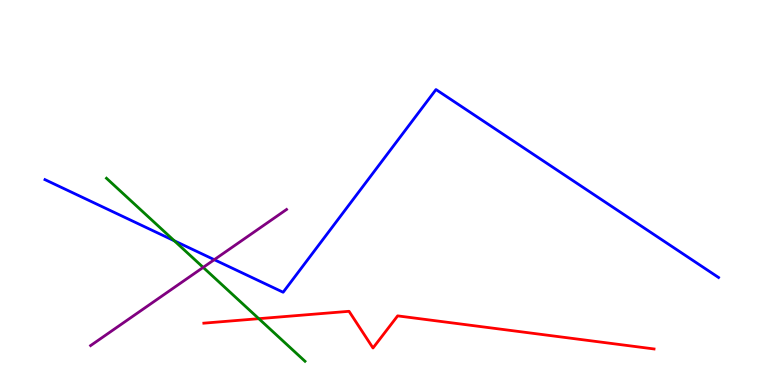[{'lines': ['blue', 'red'], 'intersections': []}, {'lines': ['green', 'red'], 'intersections': [{'x': 3.34, 'y': 1.72}]}, {'lines': ['purple', 'red'], 'intersections': []}, {'lines': ['blue', 'green'], 'intersections': [{'x': 2.25, 'y': 3.75}]}, {'lines': ['blue', 'purple'], 'intersections': [{'x': 2.76, 'y': 3.25}]}, {'lines': ['green', 'purple'], 'intersections': [{'x': 2.62, 'y': 3.05}]}]